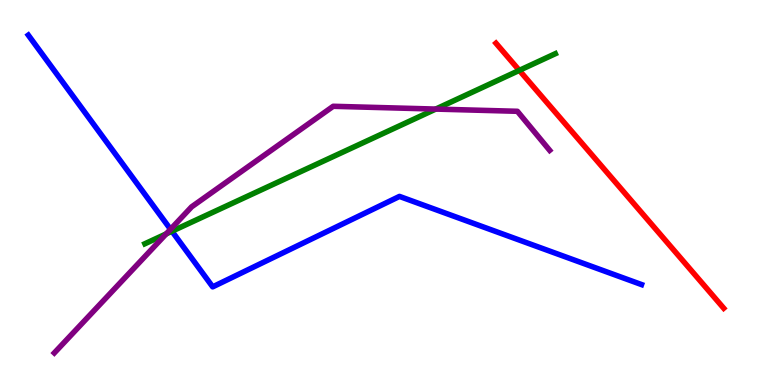[{'lines': ['blue', 'red'], 'intersections': []}, {'lines': ['green', 'red'], 'intersections': [{'x': 6.7, 'y': 8.17}]}, {'lines': ['purple', 'red'], 'intersections': []}, {'lines': ['blue', 'green'], 'intersections': [{'x': 2.22, 'y': 3.99}]}, {'lines': ['blue', 'purple'], 'intersections': [{'x': 2.2, 'y': 4.04}]}, {'lines': ['green', 'purple'], 'intersections': [{'x': 2.14, 'y': 3.93}, {'x': 5.62, 'y': 7.17}]}]